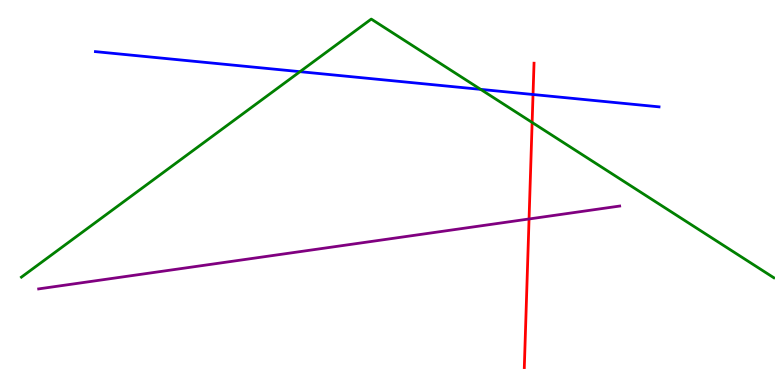[{'lines': ['blue', 'red'], 'intersections': [{'x': 6.88, 'y': 7.55}]}, {'lines': ['green', 'red'], 'intersections': [{'x': 6.87, 'y': 6.82}]}, {'lines': ['purple', 'red'], 'intersections': [{'x': 6.83, 'y': 4.31}]}, {'lines': ['blue', 'green'], 'intersections': [{'x': 3.87, 'y': 8.14}, {'x': 6.2, 'y': 7.68}]}, {'lines': ['blue', 'purple'], 'intersections': []}, {'lines': ['green', 'purple'], 'intersections': []}]